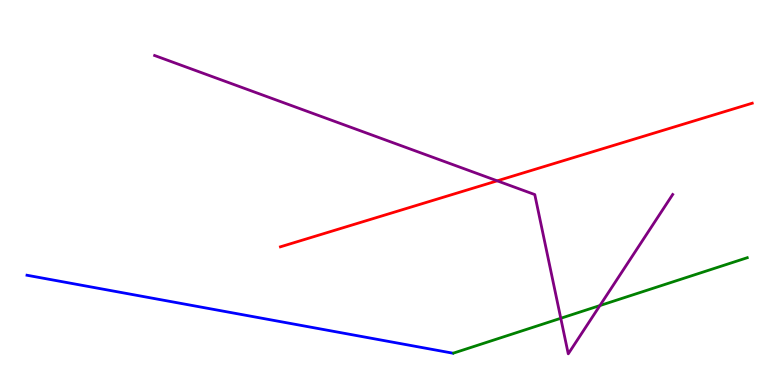[{'lines': ['blue', 'red'], 'intersections': []}, {'lines': ['green', 'red'], 'intersections': []}, {'lines': ['purple', 'red'], 'intersections': [{'x': 6.42, 'y': 5.3}]}, {'lines': ['blue', 'green'], 'intersections': []}, {'lines': ['blue', 'purple'], 'intersections': []}, {'lines': ['green', 'purple'], 'intersections': [{'x': 7.24, 'y': 1.73}, {'x': 7.74, 'y': 2.06}]}]